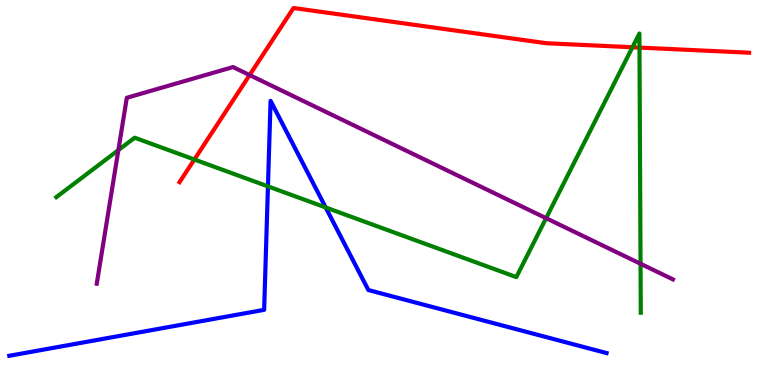[{'lines': ['blue', 'red'], 'intersections': []}, {'lines': ['green', 'red'], 'intersections': [{'x': 2.51, 'y': 5.86}, {'x': 8.16, 'y': 8.77}, {'x': 8.25, 'y': 8.76}]}, {'lines': ['purple', 'red'], 'intersections': [{'x': 3.22, 'y': 8.05}]}, {'lines': ['blue', 'green'], 'intersections': [{'x': 3.46, 'y': 5.16}, {'x': 4.2, 'y': 4.61}]}, {'lines': ['blue', 'purple'], 'intersections': []}, {'lines': ['green', 'purple'], 'intersections': [{'x': 1.53, 'y': 6.1}, {'x': 7.05, 'y': 4.33}, {'x': 8.27, 'y': 3.15}]}]